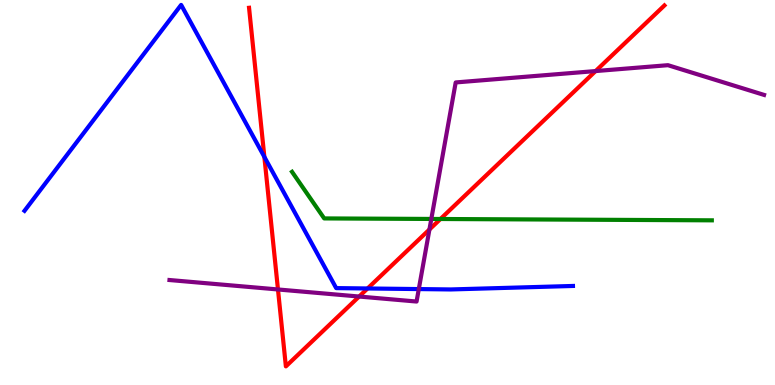[{'lines': ['blue', 'red'], 'intersections': [{'x': 3.41, 'y': 5.92}, {'x': 4.74, 'y': 2.51}]}, {'lines': ['green', 'red'], 'intersections': [{'x': 5.68, 'y': 4.31}]}, {'lines': ['purple', 'red'], 'intersections': [{'x': 3.59, 'y': 2.48}, {'x': 4.63, 'y': 2.3}, {'x': 5.54, 'y': 4.04}, {'x': 7.69, 'y': 8.15}]}, {'lines': ['blue', 'green'], 'intersections': []}, {'lines': ['blue', 'purple'], 'intersections': [{'x': 5.4, 'y': 2.49}]}, {'lines': ['green', 'purple'], 'intersections': [{'x': 5.57, 'y': 4.31}]}]